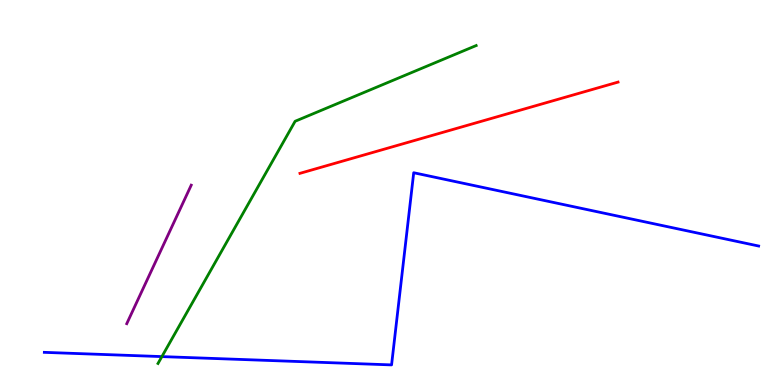[{'lines': ['blue', 'red'], 'intersections': []}, {'lines': ['green', 'red'], 'intersections': []}, {'lines': ['purple', 'red'], 'intersections': []}, {'lines': ['blue', 'green'], 'intersections': [{'x': 2.09, 'y': 0.738}]}, {'lines': ['blue', 'purple'], 'intersections': []}, {'lines': ['green', 'purple'], 'intersections': []}]